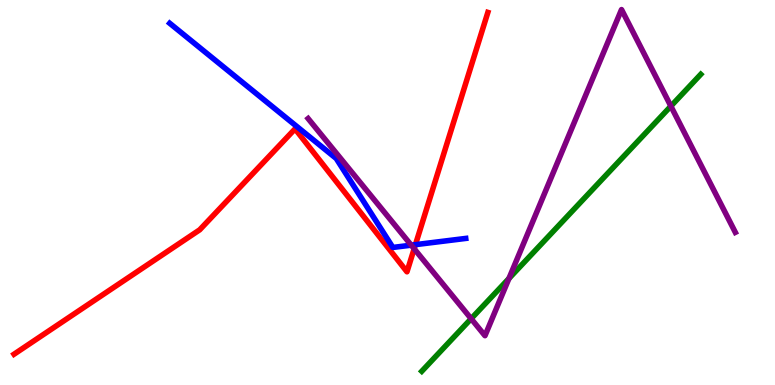[{'lines': ['blue', 'red'], 'intersections': [{'x': 5.36, 'y': 3.65}]}, {'lines': ['green', 'red'], 'intersections': []}, {'lines': ['purple', 'red'], 'intersections': [{'x': 5.34, 'y': 3.54}]}, {'lines': ['blue', 'green'], 'intersections': []}, {'lines': ['blue', 'purple'], 'intersections': [{'x': 5.31, 'y': 3.63}]}, {'lines': ['green', 'purple'], 'intersections': [{'x': 6.08, 'y': 1.72}, {'x': 6.57, 'y': 2.77}, {'x': 8.66, 'y': 7.24}]}]